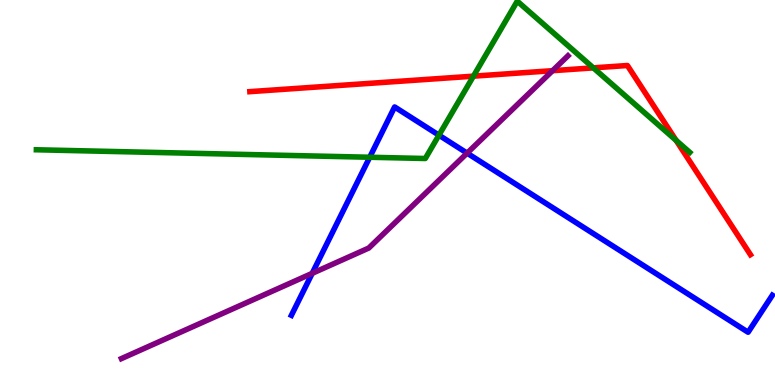[{'lines': ['blue', 'red'], 'intersections': []}, {'lines': ['green', 'red'], 'intersections': [{'x': 6.11, 'y': 8.02}, {'x': 7.66, 'y': 8.24}, {'x': 8.72, 'y': 6.35}]}, {'lines': ['purple', 'red'], 'intersections': [{'x': 7.13, 'y': 8.16}]}, {'lines': ['blue', 'green'], 'intersections': [{'x': 4.77, 'y': 5.92}, {'x': 5.66, 'y': 6.49}]}, {'lines': ['blue', 'purple'], 'intersections': [{'x': 4.03, 'y': 2.9}, {'x': 6.03, 'y': 6.02}]}, {'lines': ['green', 'purple'], 'intersections': []}]